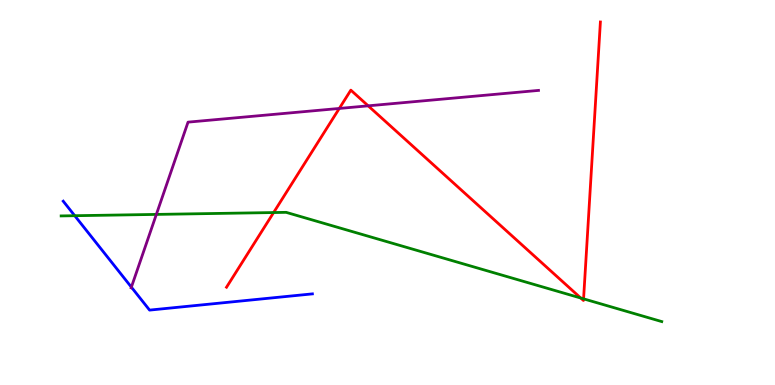[{'lines': ['blue', 'red'], 'intersections': []}, {'lines': ['green', 'red'], 'intersections': [{'x': 3.53, 'y': 4.48}, {'x': 7.49, 'y': 2.26}, {'x': 7.53, 'y': 2.24}]}, {'lines': ['purple', 'red'], 'intersections': [{'x': 4.38, 'y': 7.18}, {'x': 4.75, 'y': 7.25}]}, {'lines': ['blue', 'green'], 'intersections': [{'x': 0.964, 'y': 4.4}]}, {'lines': ['blue', 'purple'], 'intersections': [{'x': 1.7, 'y': 2.54}]}, {'lines': ['green', 'purple'], 'intersections': [{'x': 2.02, 'y': 4.43}]}]